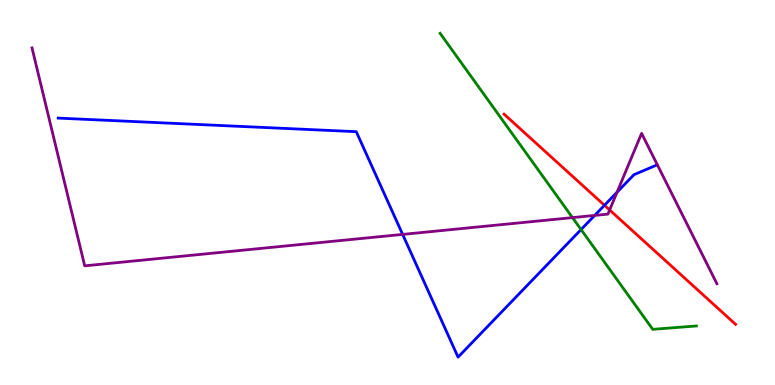[{'lines': ['blue', 'red'], 'intersections': [{'x': 7.8, 'y': 4.67}]}, {'lines': ['green', 'red'], 'intersections': []}, {'lines': ['purple', 'red'], 'intersections': [{'x': 7.87, 'y': 4.55}]}, {'lines': ['blue', 'green'], 'intersections': [{'x': 7.5, 'y': 4.04}]}, {'lines': ['blue', 'purple'], 'intersections': [{'x': 5.2, 'y': 3.91}, {'x': 7.67, 'y': 4.4}, {'x': 7.96, 'y': 5.01}]}, {'lines': ['green', 'purple'], 'intersections': [{'x': 7.39, 'y': 4.35}]}]